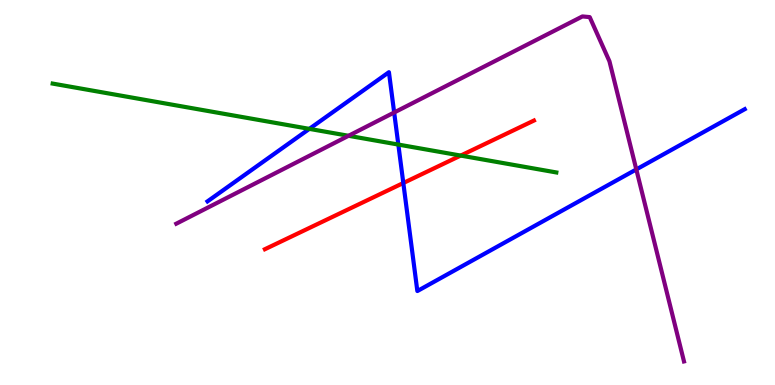[{'lines': ['blue', 'red'], 'intersections': [{'x': 5.2, 'y': 5.25}]}, {'lines': ['green', 'red'], 'intersections': [{'x': 5.94, 'y': 5.96}]}, {'lines': ['purple', 'red'], 'intersections': []}, {'lines': ['blue', 'green'], 'intersections': [{'x': 3.99, 'y': 6.65}, {'x': 5.14, 'y': 6.24}]}, {'lines': ['blue', 'purple'], 'intersections': [{'x': 5.09, 'y': 7.08}, {'x': 8.21, 'y': 5.6}]}, {'lines': ['green', 'purple'], 'intersections': [{'x': 4.5, 'y': 6.47}]}]